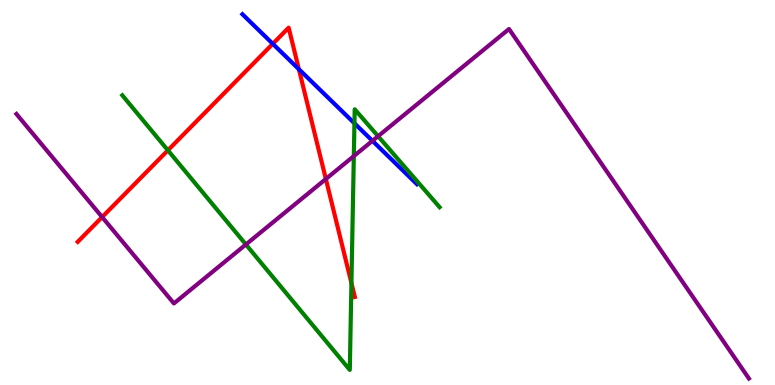[{'lines': ['blue', 'red'], 'intersections': [{'x': 3.52, 'y': 8.86}, {'x': 3.86, 'y': 8.2}]}, {'lines': ['green', 'red'], 'intersections': [{'x': 2.17, 'y': 6.1}, {'x': 4.53, 'y': 2.65}]}, {'lines': ['purple', 'red'], 'intersections': [{'x': 1.32, 'y': 4.36}, {'x': 4.2, 'y': 5.35}]}, {'lines': ['blue', 'green'], 'intersections': [{'x': 4.57, 'y': 6.8}]}, {'lines': ['blue', 'purple'], 'intersections': [{'x': 4.81, 'y': 6.34}]}, {'lines': ['green', 'purple'], 'intersections': [{'x': 3.17, 'y': 3.65}, {'x': 4.57, 'y': 5.95}, {'x': 4.88, 'y': 6.46}]}]